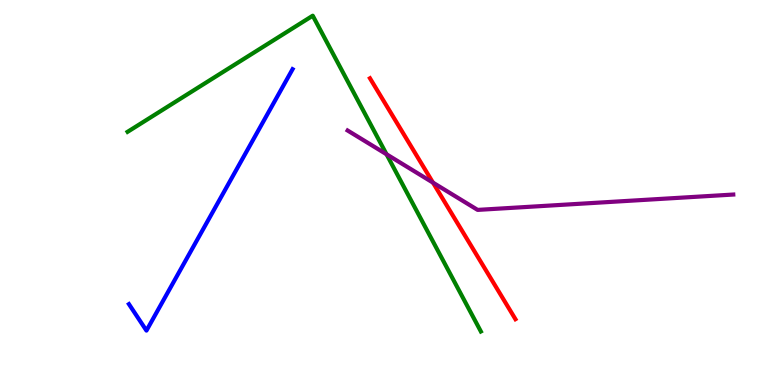[{'lines': ['blue', 'red'], 'intersections': []}, {'lines': ['green', 'red'], 'intersections': []}, {'lines': ['purple', 'red'], 'intersections': [{'x': 5.59, 'y': 5.26}]}, {'lines': ['blue', 'green'], 'intersections': []}, {'lines': ['blue', 'purple'], 'intersections': []}, {'lines': ['green', 'purple'], 'intersections': [{'x': 4.99, 'y': 5.99}]}]